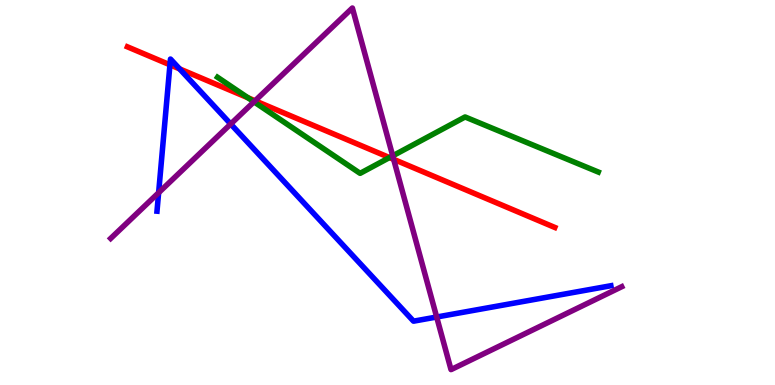[{'lines': ['blue', 'red'], 'intersections': [{'x': 2.19, 'y': 8.32}, {'x': 2.32, 'y': 8.21}]}, {'lines': ['green', 'red'], 'intersections': [{'x': 3.2, 'y': 7.46}, {'x': 5.03, 'y': 5.91}]}, {'lines': ['purple', 'red'], 'intersections': [{'x': 3.29, 'y': 7.38}, {'x': 5.08, 'y': 5.86}]}, {'lines': ['blue', 'green'], 'intersections': []}, {'lines': ['blue', 'purple'], 'intersections': [{'x': 2.05, 'y': 4.99}, {'x': 2.98, 'y': 6.78}, {'x': 5.63, 'y': 1.77}]}, {'lines': ['green', 'purple'], 'intersections': [{'x': 3.28, 'y': 7.36}, {'x': 5.07, 'y': 5.95}]}]